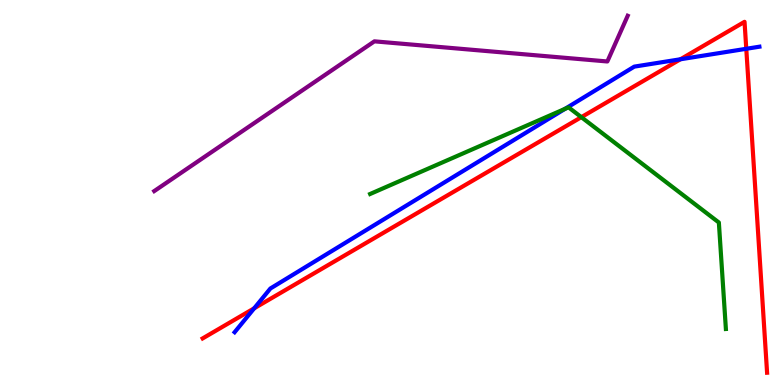[{'lines': ['blue', 'red'], 'intersections': [{'x': 3.28, 'y': 1.99}, {'x': 8.78, 'y': 8.46}, {'x': 9.63, 'y': 8.73}]}, {'lines': ['green', 'red'], 'intersections': [{'x': 7.5, 'y': 6.96}]}, {'lines': ['purple', 'red'], 'intersections': []}, {'lines': ['blue', 'green'], 'intersections': [{'x': 7.29, 'y': 7.17}]}, {'lines': ['blue', 'purple'], 'intersections': []}, {'lines': ['green', 'purple'], 'intersections': []}]